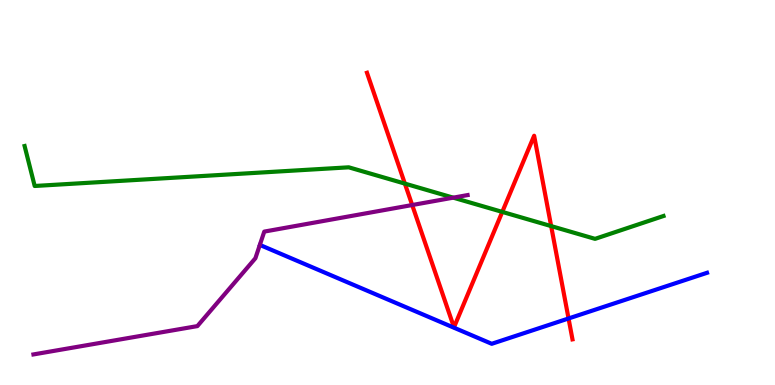[{'lines': ['blue', 'red'], 'intersections': [{'x': 7.34, 'y': 1.73}]}, {'lines': ['green', 'red'], 'intersections': [{'x': 5.22, 'y': 5.23}, {'x': 6.48, 'y': 4.5}, {'x': 7.11, 'y': 4.13}]}, {'lines': ['purple', 'red'], 'intersections': [{'x': 5.32, 'y': 4.67}]}, {'lines': ['blue', 'green'], 'intersections': []}, {'lines': ['blue', 'purple'], 'intersections': []}, {'lines': ['green', 'purple'], 'intersections': [{'x': 5.85, 'y': 4.87}]}]